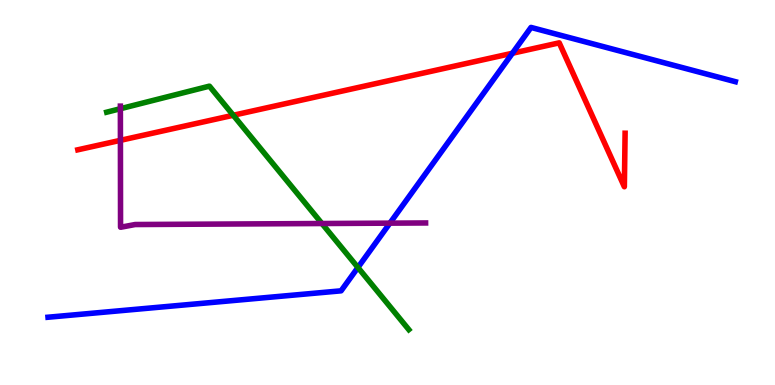[{'lines': ['blue', 'red'], 'intersections': [{'x': 6.61, 'y': 8.62}]}, {'lines': ['green', 'red'], 'intersections': [{'x': 3.01, 'y': 7.01}]}, {'lines': ['purple', 'red'], 'intersections': [{'x': 1.55, 'y': 6.35}]}, {'lines': ['blue', 'green'], 'intersections': [{'x': 4.62, 'y': 3.05}]}, {'lines': ['blue', 'purple'], 'intersections': [{'x': 5.03, 'y': 4.2}]}, {'lines': ['green', 'purple'], 'intersections': [{'x': 1.55, 'y': 7.18}, {'x': 4.15, 'y': 4.19}]}]